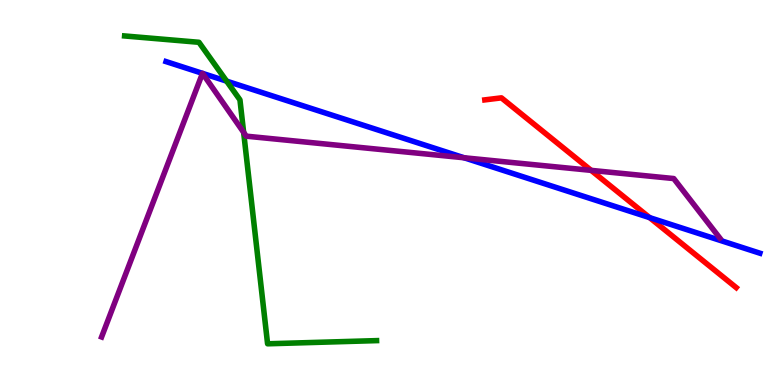[{'lines': ['blue', 'red'], 'intersections': [{'x': 8.38, 'y': 4.35}]}, {'lines': ['green', 'red'], 'intersections': []}, {'lines': ['purple', 'red'], 'intersections': [{'x': 7.63, 'y': 5.57}]}, {'lines': ['blue', 'green'], 'intersections': [{'x': 2.92, 'y': 7.89}]}, {'lines': ['blue', 'purple'], 'intersections': [{'x': 2.61, 'y': 8.09}, {'x': 2.61, 'y': 8.09}, {'x': 5.99, 'y': 5.9}]}, {'lines': ['green', 'purple'], 'intersections': [{'x': 3.14, 'y': 6.56}]}]